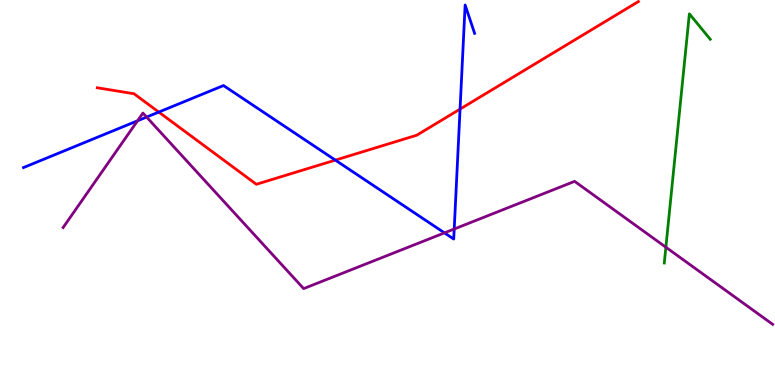[{'lines': ['blue', 'red'], 'intersections': [{'x': 2.05, 'y': 7.09}, {'x': 4.33, 'y': 5.84}, {'x': 5.94, 'y': 7.17}]}, {'lines': ['green', 'red'], 'intersections': []}, {'lines': ['purple', 'red'], 'intersections': []}, {'lines': ['blue', 'green'], 'intersections': []}, {'lines': ['blue', 'purple'], 'intersections': [{'x': 1.77, 'y': 6.86}, {'x': 1.89, 'y': 6.96}, {'x': 5.73, 'y': 3.95}, {'x': 5.86, 'y': 4.05}]}, {'lines': ['green', 'purple'], 'intersections': [{'x': 8.59, 'y': 3.58}]}]